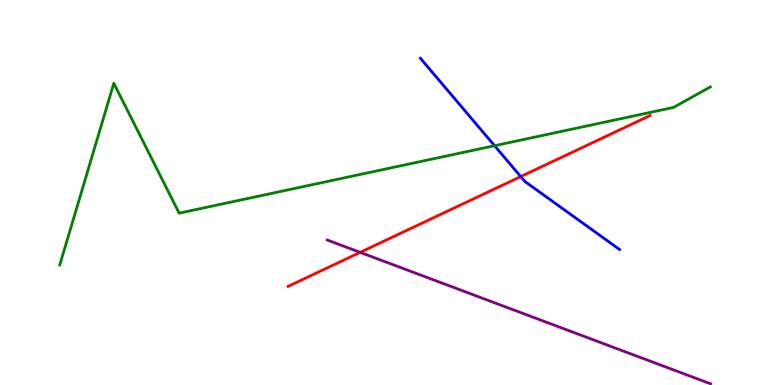[{'lines': ['blue', 'red'], 'intersections': [{'x': 6.72, 'y': 5.41}]}, {'lines': ['green', 'red'], 'intersections': []}, {'lines': ['purple', 'red'], 'intersections': [{'x': 4.65, 'y': 3.45}]}, {'lines': ['blue', 'green'], 'intersections': [{'x': 6.38, 'y': 6.22}]}, {'lines': ['blue', 'purple'], 'intersections': []}, {'lines': ['green', 'purple'], 'intersections': []}]